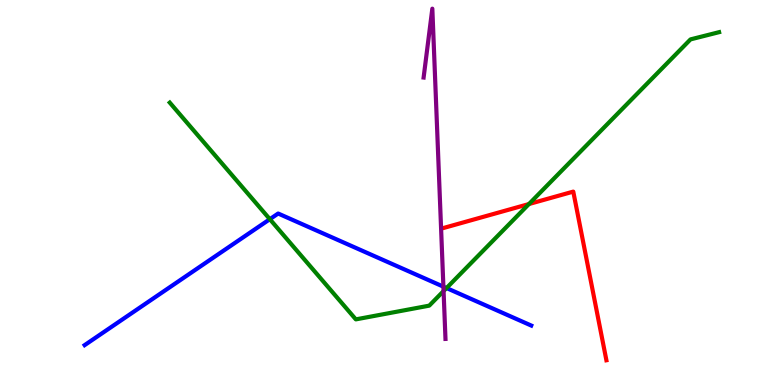[{'lines': ['blue', 'red'], 'intersections': []}, {'lines': ['green', 'red'], 'intersections': [{'x': 6.83, 'y': 4.7}]}, {'lines': ['purple', 'red'], 'intersections': []}, {'lines': ['blue', 'green'], 'intersections': [{'x': 3.48, 'y': 4.31}, {'x': 5.76, 'y': 2.52}]}, {'lines': ['blue', 'purple'], 'intersections': [{'x': 5.72, 'y': 2.55}]}, {'lines': ['green', 'purple'], 'intersections': [{'x': 5.72, 'y': 2.44}]}]